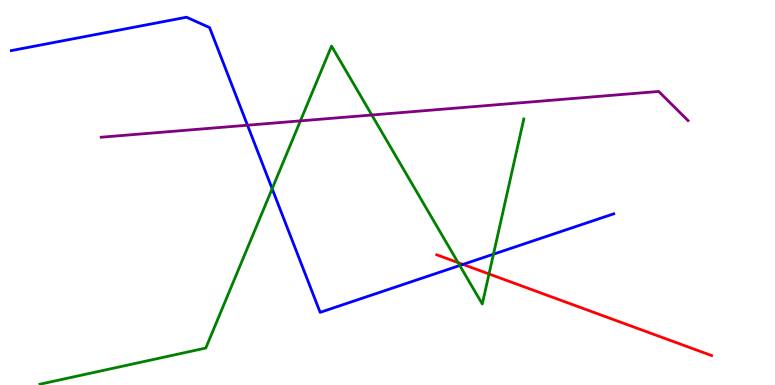[{'lines': ['blue', 'red'], 'intersections': [{'x': 5.97, 'y': 3.13}]}, {'lines': ['green', 'red'], 'intersections': [{'x': 5.91, 'y': 3.18}, {'x': 6.31, 'y': 2.88}]}, {'lines': ['purple', 'red'], 'intersections': []}, {'lines': ['blue', 'green'], 'intersections': [{'x': 3.51, 'y': 5.1}, {'x': 5.93, 'y': 3.1}, {'x': 6.37, 'y': 3.4}]}, {'lines': ['blue', 'purple'], 'intersections': [{'x': 3.19, 'y': 6.75}]}, {'lines': ['green', 'purple'], 'intersections': [{'x': 3.88, 'y': 6.86}, {'x': 4.8, 'y': 7.01}]}]